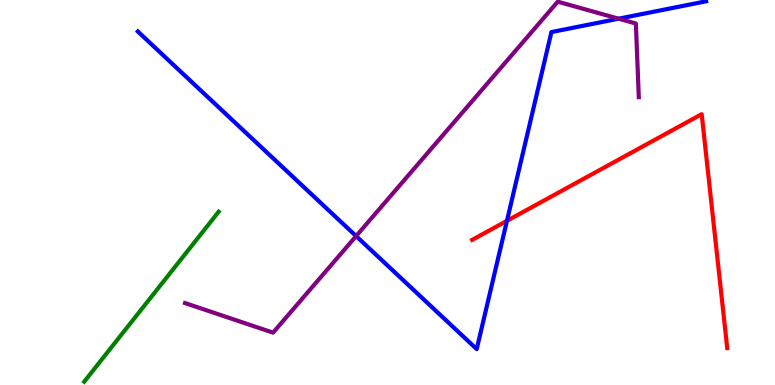[{'lines': ['blue', 'red'], 'intersections': [{'x': 6.54, 'y': 4.26}]}, {'lines': ['green', 'red'], 'intersections': []}, {'lines': ['purple', 'red'], 'intersections': []}, {'lines': ['blue', 'green'], 'intersections': []}, {'lines': ['blue', 'purple'], 'intersections': [{'x': 4.6, 'y': 3.87}, {'x': 7.98, 'y': 9.51}]}, {'lines': ['green', 'purple'], 'intersections': []}]